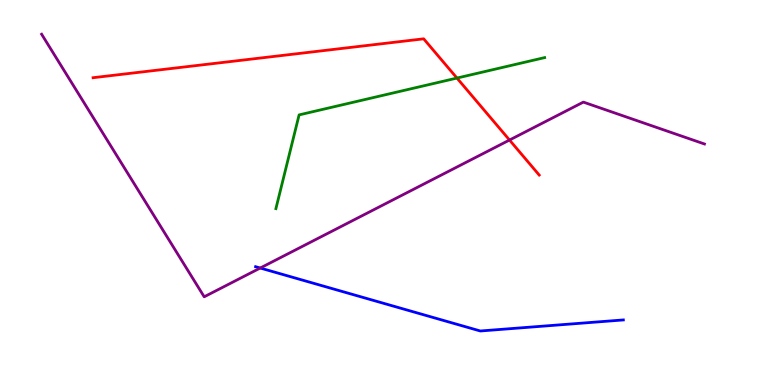[{'lines': ['blue', 'red'], 'intersections': []}, {'lines': ['green', 'red'], 'intersections': [{'x': 5.9, 'y': 7.97}]}, {'lines': ['purple', 'red'], 'intersections': [{'x': 6.57, 'y': 6.36}]}, {'lines': ['blue', 'green'], 'intersections': []}, {'lines': ['blue', 'purple'], 'intersections': [{'x': 3.36, 'y': 3.04}]}, {'lines': ['green', 'purple'], 'intersections': []}]